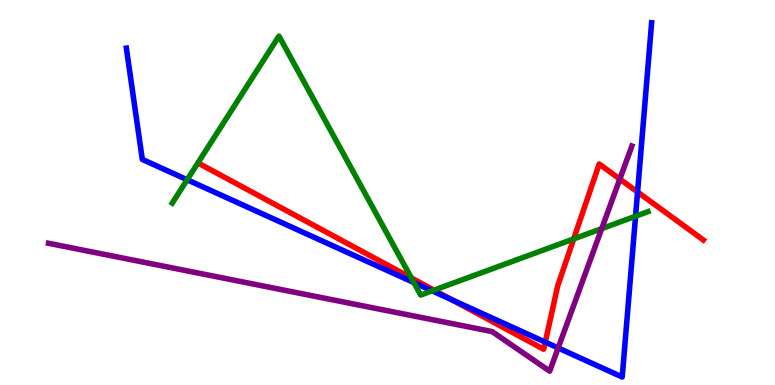[{'lines': ['blue', 'red'], 'intersections': [{'x': 5.83, 'y': 2.21}, {'x': 7.04, 'y': 1.11}, {'x': 8.23, 'y': 5.01}]}, {'lines': ['green', 'red'], 'intersections': [{'x': 5.31, 'y': 2.78}, {'x': 5.6, 'y': 2.46}, {'x': 7.4, 'y': 3.79}]}, {'lines': ['purple', 'red'], 'intersections': [{'x': 8.0, 'y': 5.35}]}, {'lines': ['blue', 'green'], 'intersections': [{'x': 2.42, 'y': 5.33}, {'x': 5.34, 'y': 2.66}, {'x': 5.58, 'y': 2.45}, {'x': 8.2, 'y': 4.38}]}, {'lines': ['blue', 'purple'], 'intersections': [{'x': 7.2, 'y': 0.962}]}, {'lines': ['green', 'purple'], 'intersections': [{'x': 7.76, 'y': 4.06}]}]